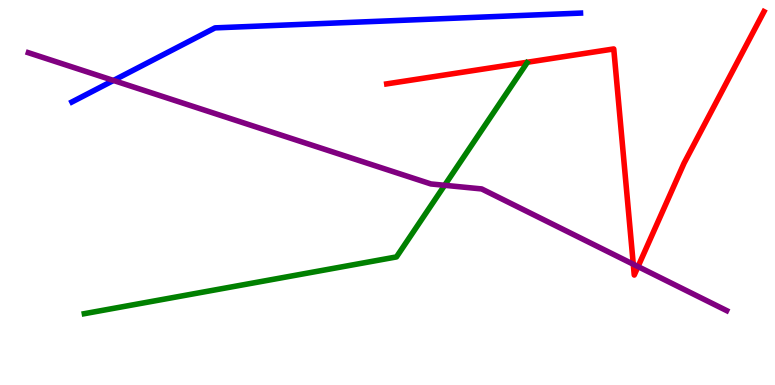[{'lines': ['blue', 'red'], 'intersections': []}, {'lines': ['green', 'red'], 'intersections': []}, {'lines': ['purple', 'red'], 'intersections': [{'x': 8.17, 'y': 3.14}, {'x': 8.23, 'y': 3.08}]}, {'lines': ['blue', 'green'], 'intersections': []}, {'lines': ['blue', 'purple'], 'intersections': [{'x': 1.46, 'y': 7.91}]}, {'lines': ['green', 'purple'], 'intersections': [{'x': 5.74, 'y': 5.19}]}]